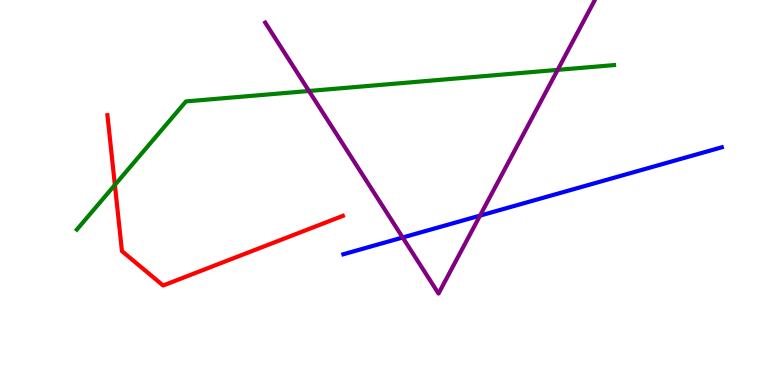[{'lines': ['blue', 'red'], 'intersections': []}, {'lines': ['green', 'red'], 'intersections': [{'x': 1.48, 'y': 5.2}]}, {'lines': ['purple', 'red'], 'intersections': []}, {'lines': ['blue', 'green'], 'intersections': []}, {'lines': ['blue', 'purple'], 'intersections': [{'x': 5.2, 'y': 3.83}, {'x': 6.19, 'y': 4.4}]}, {'lines': ['green', 'purple'], 'intersections': [{'x': 3.99, 'y': 7.64}, {'x': 7.2, 'y': 8.19}]}]